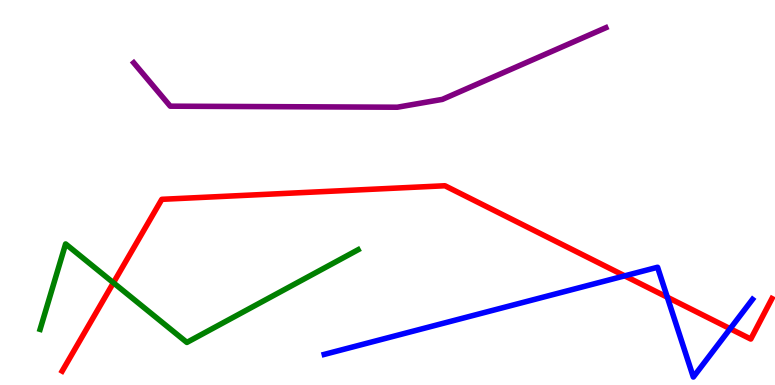[{'lines': ['blue', 'red'], 'intersections': [{'x': 8.06, 'y': 2.83}, {'x': 8.61, 'y': 2.28}, {'x': 9.42, 'y': 1.46}]}, {'lines': ['green', 'red'], 'intersections': [{'x': 1.46, 'y': 2.66}]}, {'lines': ['purple', 'red'], 'intersections': []}, {'lines': ['blue', 'green'], 'intersections': []}, {'lines': ['blue', 'purple'], 'intersections': []}, {'lines': ['green', 'purple'], 'intersections': []}]